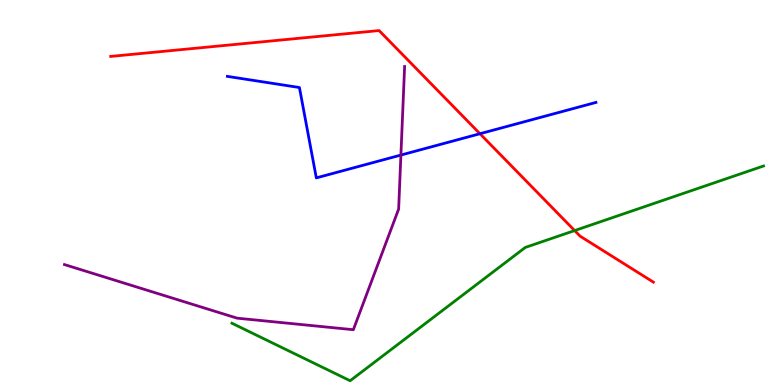[{'lines': ['blue', 'red'], 'intersections': [{'x': 6.19, 'y': 6.53}]}, {'lines': ['green', 'red'], 'intersections': [{'x': 7.41, 'y': 4.01}]}, {'lines': ['purple', 'red'], 'intersections': []}, {'lines': ['blue', 'green'], 'intersections': []}, {'lines': ['blue', 'purple'], 'intersections': [{'x': 5.17, 'y': 5.97}]}, {'lines': ['green', 'purple'], 'intersections': []}]